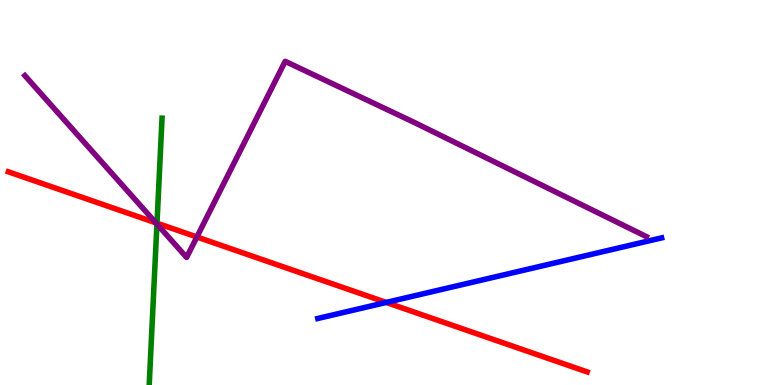[{'lines': ['blue', 'red'], 'intersections': [{'x': 4.98, 'y': 2.14}]}, {'lines': ['green', 'red'], 'intersections': [{'x': 2.03, 'y': 4.2}]}, {'lines': ['purple', 'red'], 'intersections': [{'x': 2.01, 'y': 4.21}, {'x': 2.54, 'y': 3.84}]}, {'lines': ['blue', 'green'], 'intersections': []}, {'lines': ['blue', 'purple'], 'intersections': []}, {'lines': ['green', 'purple'], 'intersections': [{'x': 2.03, 'y': 4.18}]}]